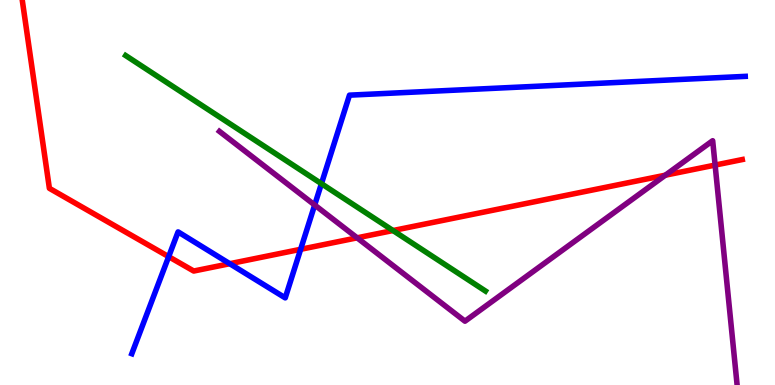[{'lines': ['blue', 'red'], 'intersections': [{'x': 2.18, 'y': 3.33}, {'x': 2.96, 'y': 3.15}, {'x': 3.88, 'y': 3.52}]}, {'lines': ['green', 'red'], 'intersections': [{'x': 5.07, 'y': 4.01}]}, {'lines': ['purple', 'red'], 'intersections': [{'x': 4.61, 'y': 3.82}, {'x': 8.59, 'y': 5.45}, {'x': 9.23, 'y': 5.71}]}, {'lines': ['blue', 'green'], 'intersections': [{'x': 4.15, 'y': 5.23}]}, {'lines': ['blue', 'purple'], 'intersections': [{'x': 4.06, 'y': 4.68}]}, {'lines': ['green', 'purple'], 'intersections': []}]